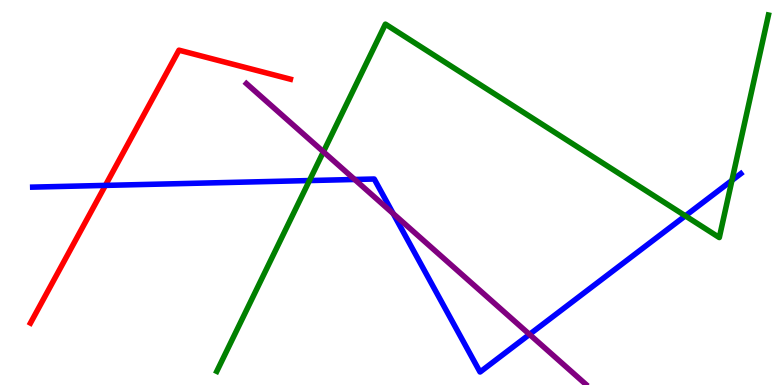[{'lines': ['blue', 'red'], 'intersections': [{'x': 1.36, 'y': 5.18}]}, {'lines': ['green', 'red'], 'intersections': []}, {'lines': ['purple', 'red'], 'intersections': []}, {'lines': ['blue', 'green'], 'intersections': [{'x': 3.99, 'y': 5.31}, {'x': 8.84, 'y': 4.39}, {'x': 9.44, 'y': 5.31}]}, {'lines': ['blue', 'purple'], 'intersections': [{'x': 4.58, 'y': 5.34}, {'x': 5.07, 'y': 4.45}, {'x': 6.83, 'y': 1.31}]}, {'lines': ['green', 'purple'], 'intersections': [{'x': 4.17, 'y': 6.06}]}]